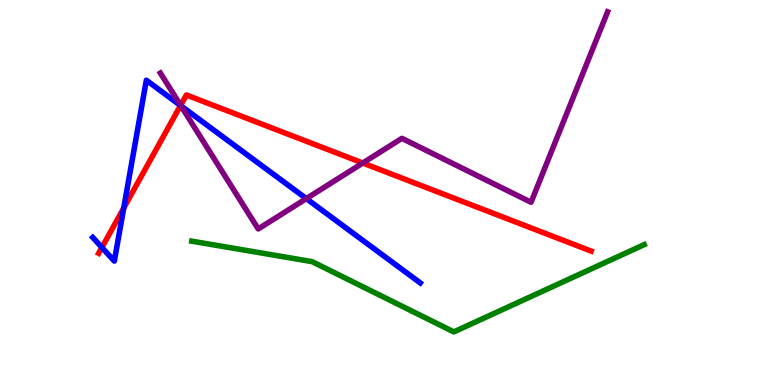[{'lines': ['blue', 'red'], 'intersections': [{'x': 1.31, 'y': 3.57}, {'x': 1.6, 'y': 4.6}, {'x': 2.33, 'y': 7.26}]}, {'lines': ['green', 'red'], 'intersections': []}, {'lines': ['purple', 'red'], 'intersections': [{'x': 2.33, 'y': 7.26}, {'x': 4.68, 'y': 5.77}]}, {'lines': ['blue', 'green'], 'intersections': []}, {'lines': ['blue', 'purple'], 'intersections': [{'x': 2.33, 'y': 7.25}, {'x': 3.95, 'y': 4.84}]}, {'lines': ['green', 'purple'], 'intersections': []}]